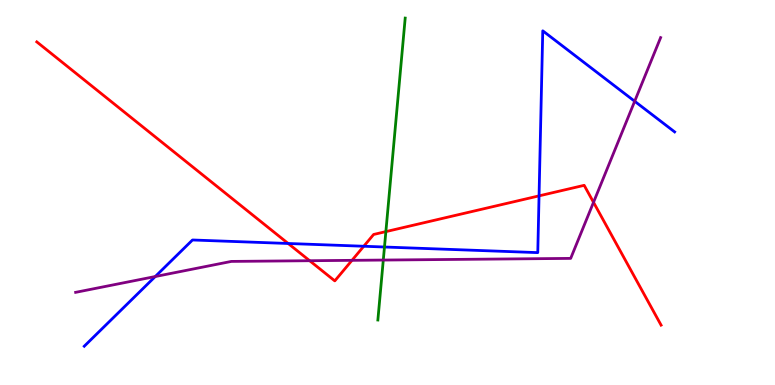[{'lines': ['blue', 'red'], 'intersections': [{'x': 3.72, 'y': 3.68}, {'x': 4.69, 'y': 3.6}, {'x': 6.96, 'y': 4.91}]}, {'lines': ['green', 'red'], 'intersections': [{'x': 4.98, 'y': 3.98}]}, {'lines': ['purple', 'red'], 'intersections': [{'x': 4.0, 'y': 3.23}, {'x': 4.54, 'y': 3.24}, {'x': 7.66, 'y': 4.75}]}, {'lines': ['blue', 'green'], 'intersections': [{'x': 4.96, 'y': 3.58}]}, {'lines': ['blue', 'purple'], 'intersections': [{'x': 2.0, 'y': 2.82}, {'x': 8.19, 'y': 7.37}]}, {'lines': ['green', 'purple'], 'intersections': [{'x': 4.95, 'y': 3.25}]}]